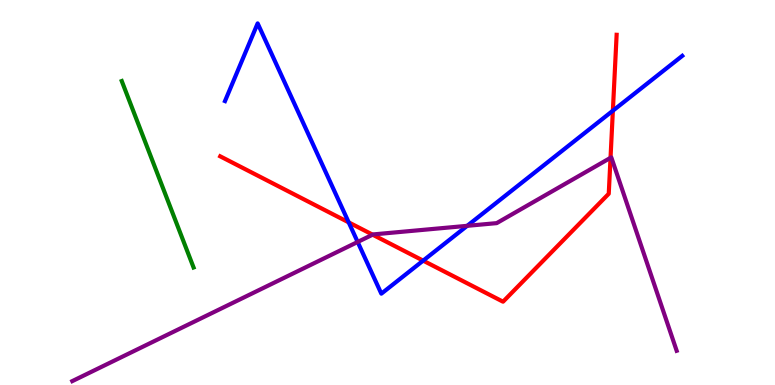[{'lines': ['blue', 'red'], 'intersections': [{'x': 4.5, 'y': 4.22}, {'x': 5.46, 'y': 3.23}, {'x': 7.91, 'y': 7.12}]}, {'lines': ['green', 'red'], 'intersections': []}, {'lines': ['purple', 'red'], 'intersections': [{'x': 4.81, 'y': 3.9}, {'x': 7.88, 'y': 5.9}]}, {'lines': ['blue', 'green'], 'intersections': []}, {'lines': ['blue', 'purple'], 'intersections': [{'x': 4.62, 'y': 3.72}, {'x': 6.03, 'y': 4.13}]}, {'lines': ['green', 'purple'], 'intersections': []}]